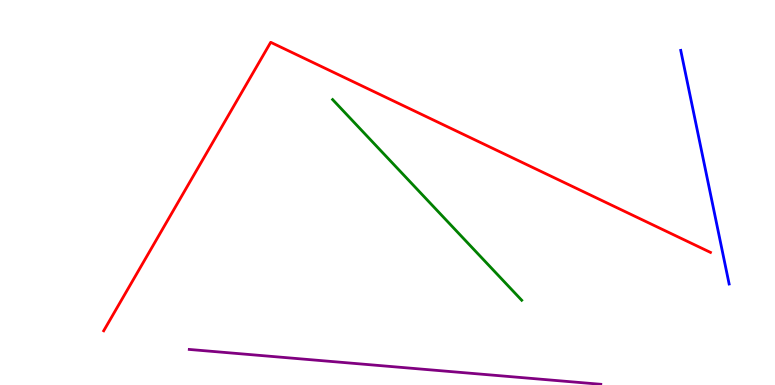[{'lines': ['blue', 'red'], 'intersections': []}, {'lines': ['green', 'red'], 'intersections': []}, {'lines': ['purple', 'red'], 'intersections': []}, {'lines': ['blue', 'green'], 'intersections': []}, {'lines': ['blue', 'purple'], 'intersections': []}, {'lines': ['green', 'purple'], 'intersections': []}]